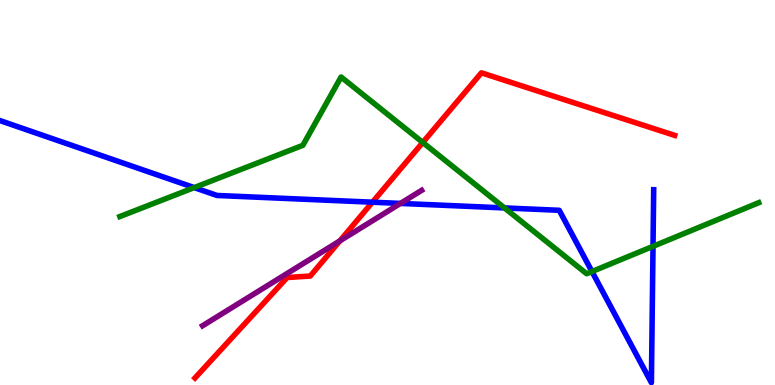[{'lines': ['blue', 'red'], 'intersections': [{'x': 4.81, 'y': 4.75}]}, {'lines': ['green', 'red'], 'intersections': [{'x': 5.46, 'y': 6.3}]}, {'lines': ['purple', 'red'], 'intersections': [{'x': 4.39, 'y': 3.74}]}, {'lines': ['blue', 'green'], 'intersections': [{'x': 2.51, 'y': 5.13}, {'x': 6.51, 'y': 4.6}, {'x': 7.64, 'y': 2.95}, {'x': 8.43, 'y': 3.6}]}, {'lines': ['blue', 'purple'], 'intersections': [{'x': 5.17, 'y': 4.72}]}, {'lines': ['green', 'purple'], 'intersections': []}]